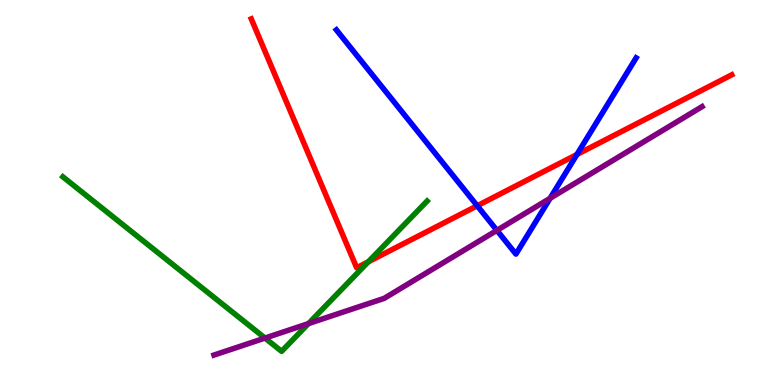[{'lines': ['blue', 'red'], 'intersections': [{'x': 6.16, 'y': 4.66}, {'x': 7.44, 'y': 5.99}]}, {'lines': ['green', 'red'], 'intersections': [{'x': 4.75, 'y': 3.2}]}, {'lines': ['purple', 'red'], 'intersections': []}, {'lines': ['blue', 'green'], 'intersections': []}, {'lines': ['blue', 'purple'], 'intersections': [{'x': 6.41, 'y': 4.02}, {'x': 7.1, 'y': 4.85}]}, {'lines': ['green', 'purple'], 'intersections': [{'x': 3.42, 'y': 1.22}, {'x': 3.98, 'y': 1.6}]}]